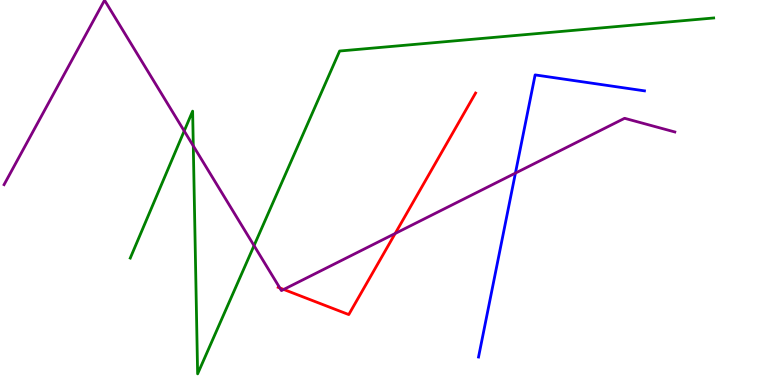[{'lines': ['blue', 'red'], 'intersections': []}, {'lines': ['green', 'red'], 'intersections': []}, {'lines': ['purple', 'red'], 'intersections': [{'x': 3.61, 'y': 2.52}, {'x': 3.66, 'y': 2.48}, {'x': 5.1, 'y': 3.94}]}, {'lines': ['blue', 'green'], 'intersections': []}, {'lines': ['blue', 'purple'], 'intersections': [{'x': 6.65, 'y': 5.5}]}, {'lines': ['green', 'purple'], 'intersections': [{'x': 2.38, 'y': 6.6}, {'x': 2.49, 'y': 6.21}, {'x': 3.28, 'y': 3.62}]}]